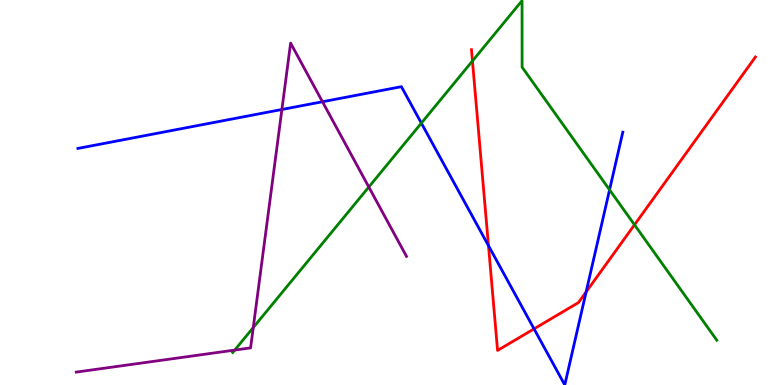[{'lines': ['blue', 'red'], 'intersections': [{'x': 6.3, 'y': 3.62}, {'x': 6.89, 'y': 1.46}, {'x': 7.56, 'y': 2.42}]}, {'lines': ['green', 'red'], 'intersections': [{'x': 6.1, 'y': 8.42}, {'x': 8.19, 'y': 4.16}]}, {'lines': ['purple', 'red'], 'intersections': []}, {'lines': ['blue', 'green'], 'intersections': [{'x': 5.44, 'y': 6.8}, {'x': 7.87, 'y': 5.07}]}, {'lines': ['blue', 'purple'], 'intersections': [{'x': 3.64, 'y': 7.16}, {'x': 4.16, 'y': 7.36}]}, {'lines': ['green', 'purple'], 'intersections': [{'x': 3.03, 'y': 0.907}, {'x': 3.27, 'y': 1.49}, {'x': 4.76, 'y': 5.14}]}]